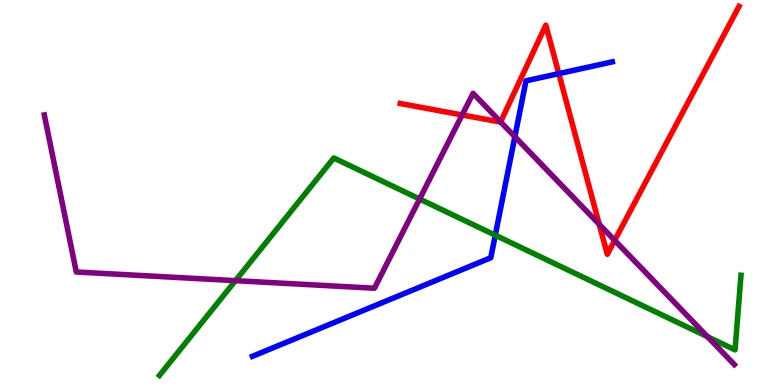[{'lines': ['blue', 'red'], 'intersections': [{'x': 7.21, 'y': 8.09}]}, {'lines': ['green', 'red'], 'intersections': []}, {'lines': ['purple', 'red'], 'intersections': [{'x': 5.96, 'y': 7.01}, {'x': 6.46, 'y': 6.83}, {'x': 7.73, 'y': 4.17}, {'x': 7.93, 'y': 3.76}]}, {'lines': ['blue', 'green'], 'intersections': [{'x': 6.39, 'y': 3.89}]}, {'lines': ['blue', 'purple'], 'intersections': [{'x': 6.64, 'y': 6.45}]}, {'lines': ['green', 'purple'], 'intersections': [{'x': 3.04, 'y': 2.71}, {'x': 5.41, 'y': 4.83}, {'x': 9.13, 'y': 1.25}]}]